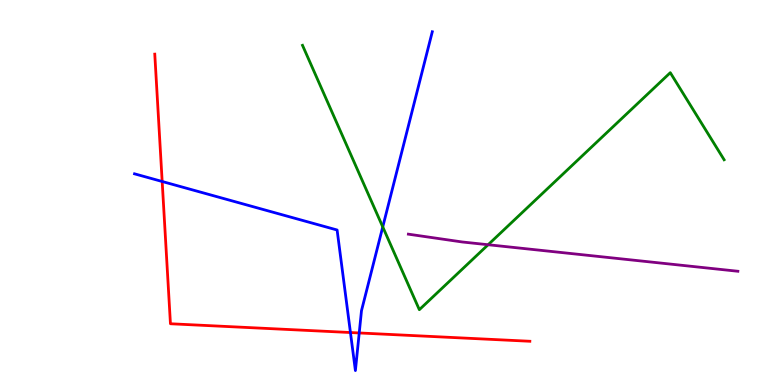[{'lines': ['blue', 'red'], 'intersections': [{'x': 2.09, 'y': 5.29}, {'x': 4.52, 'y': 1.36}, {'x': 4.64, 'y': 1.35}]}, {'lines': ['green', 'red'], 'intersections': []}, {'lines': ['purple', 'red'], 'intersections': []}, {'lines': ['blue', 'green'], 'intersections': [{'x': 4.94, 'y': 4.11}]}, {'lines': ['blue', 'purple'], 'intersections': []}, {'lines': ['green', 'purple'], 'intersections': [{'x': 6.3, 'y': 3.64}]}]